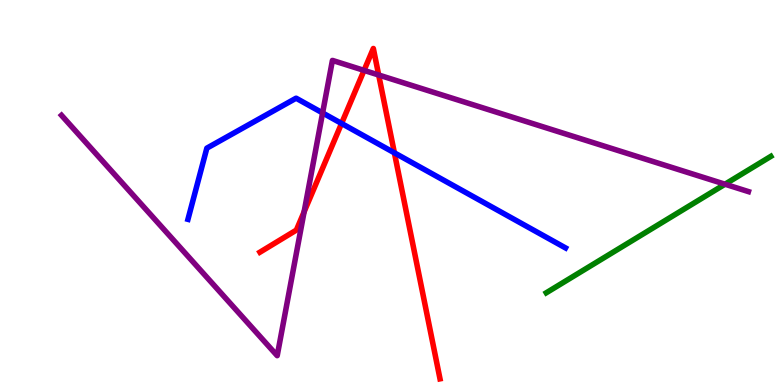[{'lines': ['blue', 'red'], 'intersections': [{'x': 4.41, 'y': 6.79}, {'x': 5.09, 'y': 6.03}]}, {'lines': ['green', 'red'], 'intersections': []}, {'lines': ['purple', 'red'], 'intersections': [{'x': 3.92, 'y': 4.5}, {'x': 4.7, 'y': 8.17}, {'x': 4.89, 'y': 8.05}]}, {'lines': ['blue', 'green'], 'intersections': []}, {'lines': ['blue', 'purple'], 'intersections': [{'x': 4.16, 'y': 7.07}]}, {'lines': ['green', 'purple'], 'intersections': [{'x': 9.36, 'y': 5.22}]}]